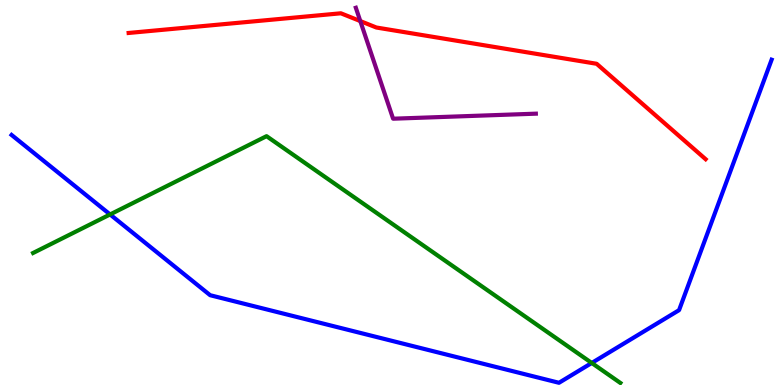[{'lines': ['blue', 'red'], 'intersections': []}, {'lines': ['green', 'red'], 'intersections': []}, {'lines': ['purple', 'red'], 'intersections': [{'x': 4.65, 'y': 9.45}]}, {'lines': ['blue', 'green'], 'intersections': [{'x': 1.42, 'y': 4.43}, {'x': 7.64, 'y': 0.572}]}, {'lines': ['blue', 'purple'], 'intersections': []}, {'lines': ['green', 'purple'], 'intersections': []}]